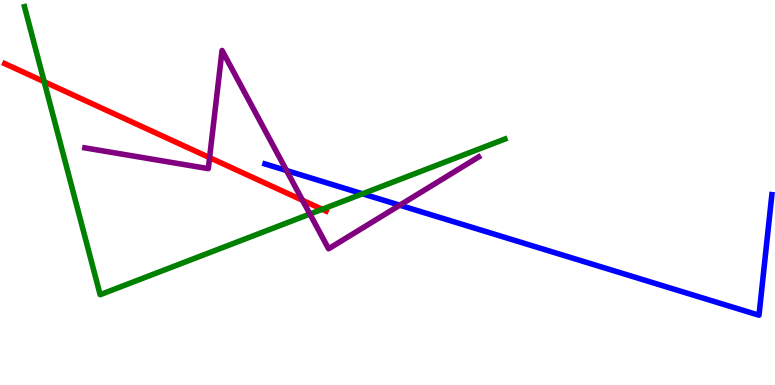[{'lines': ['blue', 'red'], 'intersections': []}, {'lines': ['green', 'red'], 'intersections': [{'x': 0.57, 'y': 7.88}, {'x': 4.16, 'y': 4.56}]}, {'lines': ['purple', 'red'], 'intersections': [{'x': 2.7, 'y': 5.91}, {'x': 3.9, 'y': 4.8}]}, {'lines': ['blue', 'green'], 'intersections': [{'x': 4.68, 'y': 4.97}]}, {'lines': ['blue', 'purple'], 'intersections': [{'x': 3.7, 'y': 5.57}, {'x': 5.16, 'y': 4.67}]}, {'lines': ['green', 'purple'], 'intersections': [{'x': 4.0, 'y': 4.44}]}]